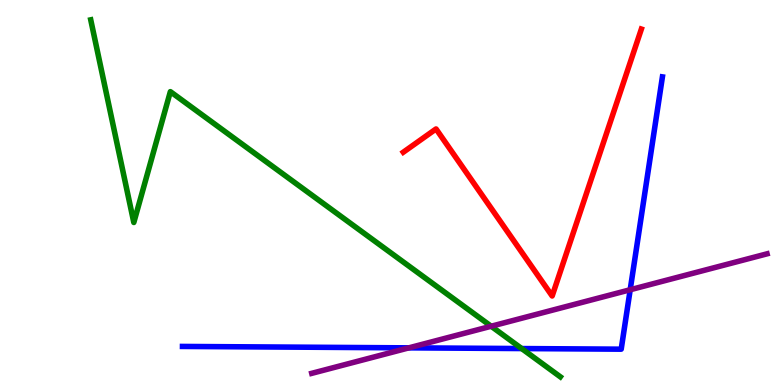[{'lines': ['blue', 'red'], 'intersections': []}, {'lines': ['green', 'red'], 'intersections': []}, {'lines': ['purple', 'red'], 'intersections': []}, {'lines': ['blue', 'green'], 'intersections': [{'x': 6.73, 'y': 0.947}]}, {'lines': ['blue', 'purple'], 'intersections': [{'x': 5.28, 'y': 0.965}, {'x': 8.13, 'y': 2.47}]}, {'lines': ['green', 'purple'], 'intersections': [{'x': 6.34, 'y': 1.53}]}]